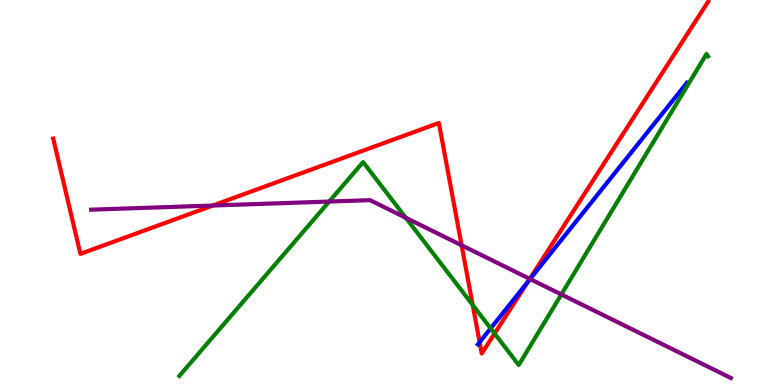[{'lines': ['blue', 'red'], 'intersections': [{'x': 6.19, 'y': 1.11}, {'x': 6.81, 'y': 2.68}]}, {'lines': ['green', 'red'], 'intersections': [{'x': 6.1, 'y': 2.08}, {'x': 6.38, 'y': 1.34}]}, {'lines': ['purple', 'red'], 'intersections': [{'x': 2.75, 'y': 4.66}, {'x': 5.96, 'y': 3.63}, {'x': 6.84, 'y': 2.76}]}, {'lines': ['blue', 'green'], 'intersections': [{'x': 6.33, 'y': 1.47}]}, {'lines': ['blue', 'purple'], 'intersections': [{'x': 6.84, 'y': 2.75}]}, {'lines': ['green', 'purple'], 'intersections': [{'x': 4.25, 'y': 4.76}, {'x': 5.24, 'y': 4.34}, {'x': 7.24, 'y': 2.35}]}]